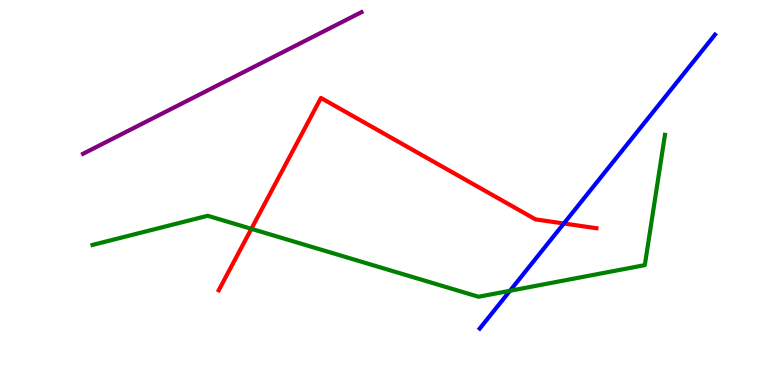[{'lines': ['blue', 'red'], 'intersections': [{'x': 7.28, 'y': 4.19}]}, {'lines': ['green', 'red'], 'intersections': [{'x': 3.24, 'y': 4.06}]}, {'lines': ['purple', 'red'], 'intersections': []}, {'lines': ['blue', 'green'], 'intersections': [{'x': 6.58, 'y': 2.45}]}, {'lines': ['blue', 'purple'], 'intersections': []}, {'lines': ['green', 'purple'], 'intersections': []}]